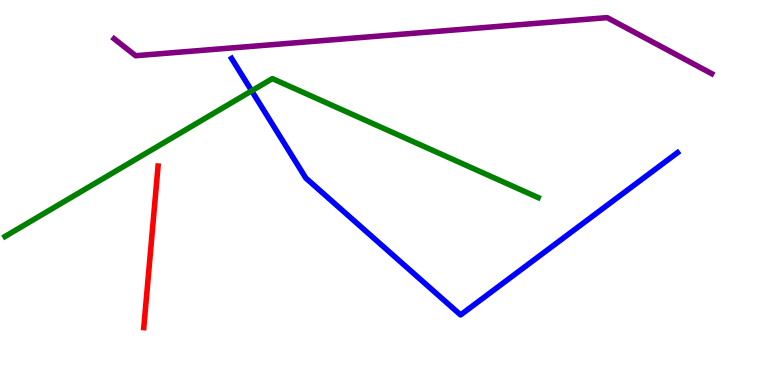[{'lines': ['blue', 'red'], 'intersections': []}, {'lines': ['green', 'red'], 'intersections': []}, {'lines': ['purple', 'red'], 'intersections': []}, {'lines': ['blue', 'green'], 'intersections': [{'x': 3.25, 'y': 7.64}]}, {'lines': ['blue', 'purple'], 'intersections': []}, {'lines': ['green', 'purple'], 'intersections': []}]